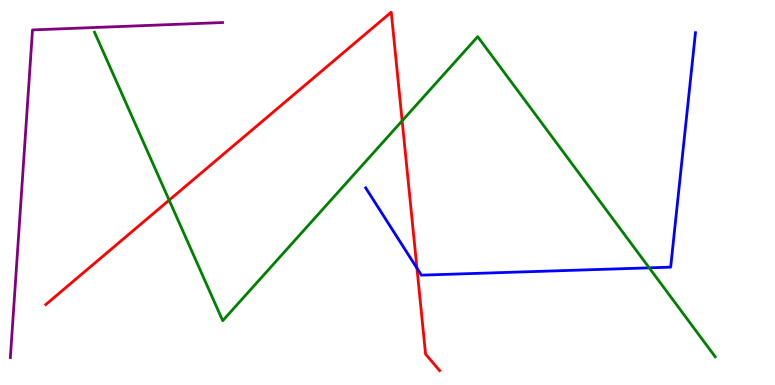[{'lines': ['blue', 'red'], 'intersections': [{'x': 5.38, 'y': 3.04}]}, {'lines': ['green', 'red'], 'intersections': [{'x': 2.18, 'y': 4.8}, {'x': 5.19, 'y': 6.86}]}, {'lines': ['purple', 'red'], 'intersections': []}, {'lines': ['blue', 'green'], 'intersections': [{'x': 8.38, 'y': 3.04}]}, {'lines': ['blue', 'purple'], 'intersections': []}, {'lines': ['green', 'purple'], 'intersections': []}]